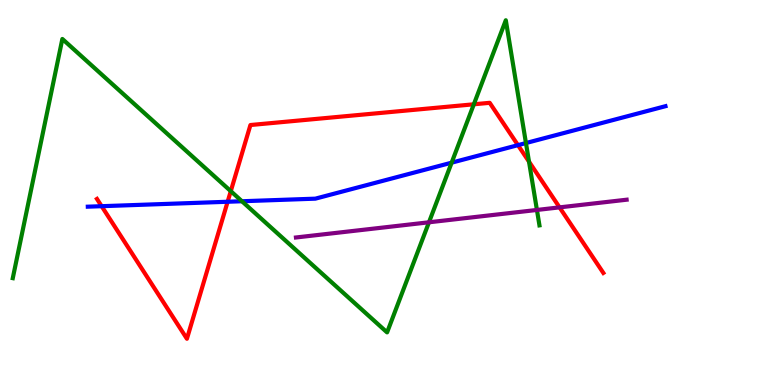[{'lines': ['blue', 'red'], 'intersections': [{'x': 1.31, 'y': 4.64}, {'x': 2.94, 'y': 4.76}, {'x': 6.68, 'y': 6.23}]}, {'lines': ['green', 'red'], 'intersections': [{'x': 2.98, 'y': 5.03}, {'x': 6.11, 'y': 7.29}, {'x': 6.83, 'y': 5.8}]}, {'lines': ['purple', 'red'], 'intersections': [{'x': 7.22, 'y': 4.61}]}, {'lines': ['blue', 'green'], 'intersections': [{'x': 3.12, 'y': 4.77}, {'x': 5.83, 'y': 5.77}, {'x': 6.79, 'y': 6.28}]}, {'lines': ['blue', 'purple'], 'intersections': []}, {'lines': ['green', 'purple'], 'intersections': [{'x': 5.54, 'y': 4.23}, {'x': 6.93, 'y': 4.55}]}]